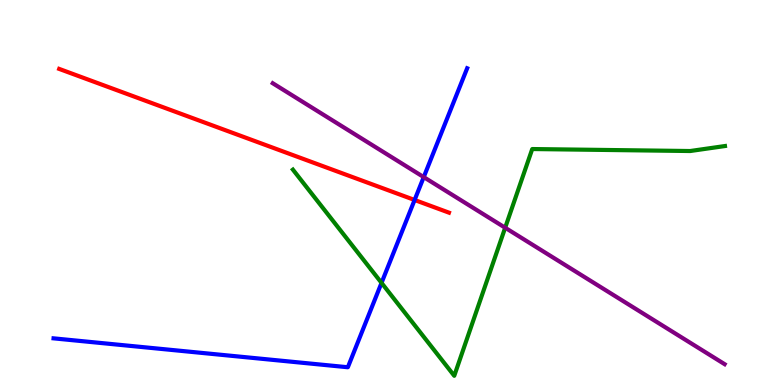[{'lines': ['blue', 'red'], 'intersections': [{'x': 5.35, 'y': 4.81}]}, {'lines': ['green', 'red'], 'intersections': []}, {'lines': ['purple', 'red'], 'intersections': []}, {'lines': ['blue', 'green'], 'intersections': [{'x': 4.92, 'y': 2.65}]}, {'lines': ['blue', 'purple'], 'intersections': [{'x': 5.47, 'y': 5.4}]}, {'lines': ['green', 'purple'], 'intersections': [{'x': 6.52, 'y': 4.08}]}]